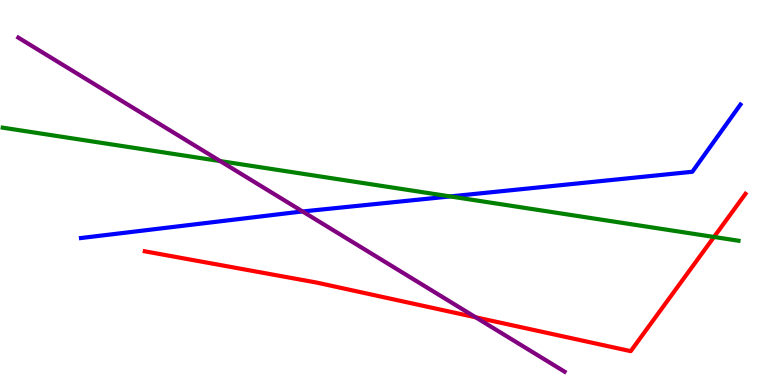[{'lines': ['blue', 'red'], 'intersections': []}, {'lines': ['green', 'red'], 'intersections': [{'x': 9.21, 'y': 3.85}]}, {'lines': ['purple', 'red'], 'intersections': [{'x': 6.14, 'y': 1.76}]}, {'lines': ['blue', 'green'], 'intersections': [{'x': 5.81, 'y': 4.9}]}, {'lines': ['blue', 'purple'], 'intersections': [{'x': 3.9, 'y': 4.51}]}, {'lines': ['green', 'purple'], 'intersections': [{'x': 2.84, 'y': 5.82}]}]